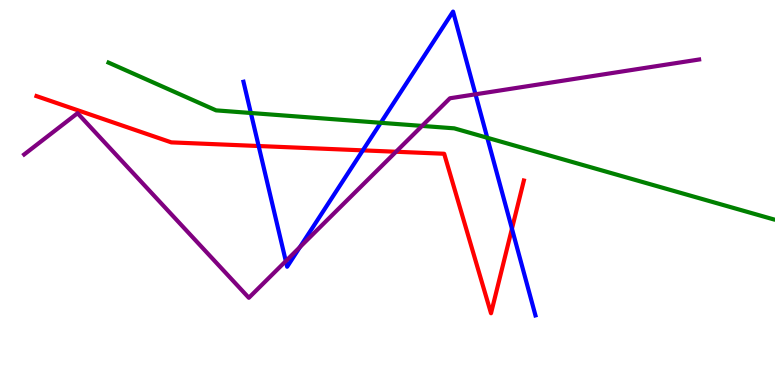[{'lines': ['blue', 'red'], 'intersections': [{'x': 3.34, 'y': 6.21}, {'x': 4.68, 'y': 6.09}, {'x': 6.61, 'y': 4.06}]}, {'lines': ['green', 'red'], 'intersections': []}, {'lines': ['purple', 'red'], 'intersections': [{'x': 5.11, 'y': 6.06}]}, {'lines': ['blue', 'green'], 'intersections': [{'x': 3.24, 'y': 7.07}, {'x': 4.91, 'y': 6.81}, {'x': 6.29, 'y': 6.42}]}, {'lines': ['blue', 'purple'], 'intersections': [{'x': 3.69, 'y': 3.22}, {'x': 3.87, 'y': 3.58}, {'x': 6.14, 'y': 7.55}]}, {'lines': ['green', 'purple'], 'intersections': [{'x': 5.45, 'y': 6.73}]}]